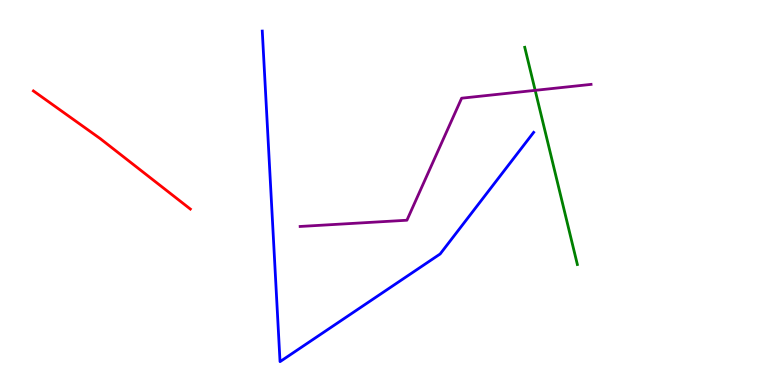[{'lines': ['blue', 'red'], 'intersections': []}, {'lines': ['green', 'red'], 'intersections': []}, {'lines': ['purple', 'red'], 'intersections': []}, {'lines': ['blue', 'green'], 'intersections': []}, {'lines': ['blue', 'purple'], 'intersections': []}, {'lines': ['green', 'purple'], 'intersections': [{'x': 6.91, 'y': 7.65}]}]